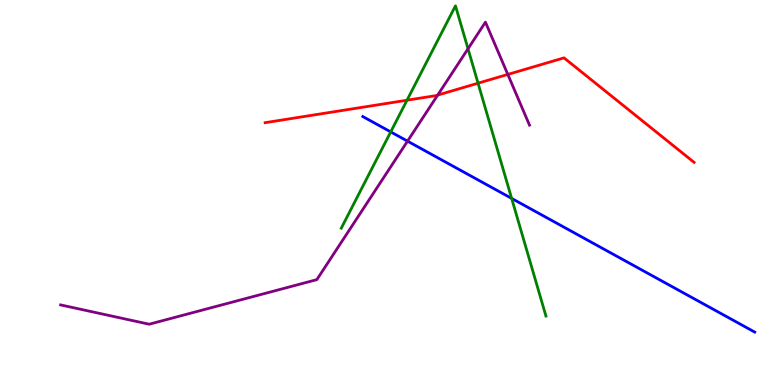[{'lines': ['blue', 'red'], 'intersections': []}, {'lines': ['green', 'red'], 'intersections': [{'x': 5.25, 'y': 7.4}, {'x': 6.17, 'y': 7.84}]}, {'lines': ['purple', 'red'], 'intersections': [{'x': 5.65, 'y': 7.53}, {'x': 6.55, 'y': 8.07}]}, {'lines': ['blue', 'green'], 'intersections': [{'x': 5.04, 'y': 6.57}, {'x': 6.6, 'y': 4.85}]}, {'lines': ['blue', 'purple'], 'intersections': [{'x': 5.26, 'y': 6.33}]}, {'lines': ['green', 'purple'], 'intersections': [{'x': 6.04, 'y': 8.73}]}]